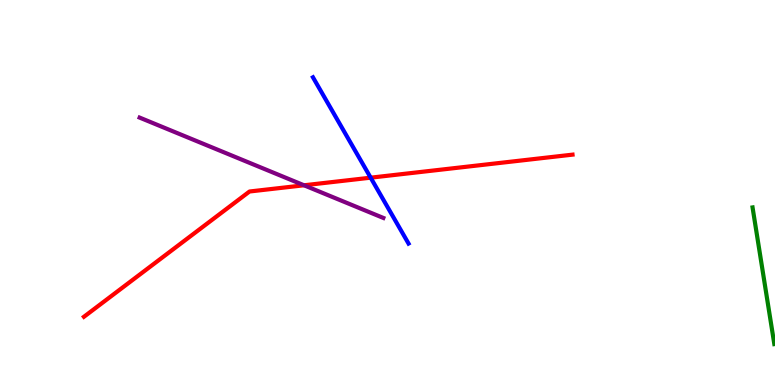[{'lines': ['blue', 'red'], 'intersections': [{'x': 4.78, 'y': 5.39}]}, {'lines': ['green', 'red'], 'intersections': []}, {'lines': ['purple', 'red'], 'intersections': [{'x': 3.92, 'y': 5.19}]}, {'lines': ['blue', 'green'], 'intersections': []}, {'lines': ['blue', 'purple'], 'intersections': []}, {'lines': ['green', 'purple'], 'intersections': []}]